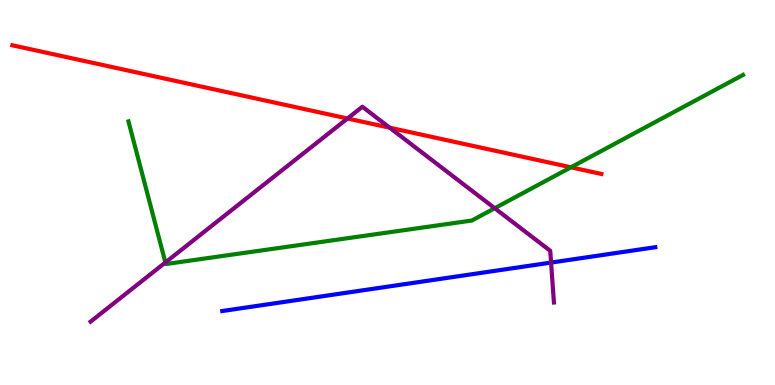[{'lines': ['blue', 'red'], 'intersections': []}, {'lines': ['green', 'red'], 'intersections': [{'x': 7.37, 'y': 5.65}]}, {'lines': ['purple', 'red'], 'intersections': [{'x': 4.48, 'y': 6.92}, {'x': 5.03, 'y': 6.68}]}, {'lines': ['blue', 'green'], 'intersections': []}, {'lines': ['blue', 'purple'], 'intersections': [{'x': 7.11, 'y': 3.18}]}, {'lines': ['green', 'purple'], 'intersections': [{'x': 2.13, 'y': 3.18}, {'x': 6.38, 'y': 4.59}]}]